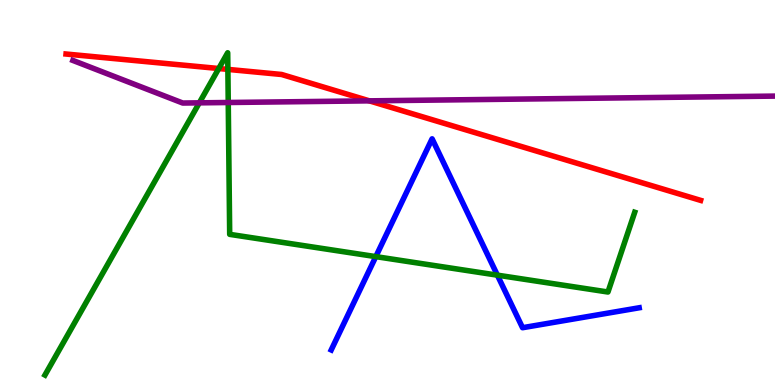[{'lines': ['blue', 'red'], 'intersections': []}, {'lines': ['green', 'red'], 'intersections': [{'x': 2.82, 'y': 8.22}, {'x': 2.94, 'y': 8.2}]}, {'lines': ['purple', 'red'], 'intersections': [{'x': 4.77, 'y': 7.38}]}, {'lines': ['blue', 'green'], 'intersections': [{'x': 4.85, 'y': 3.33}, {'x': 6.42, 'y': 2.85}]}, {'lines': ['blue', 'purple'], 'intersections': []}, {'lines': ['green', 'purple'], 'intersections': [{'x': 2.57, 'y': 7.33}, {'x': 2.95, 'y': 7.34}]}]